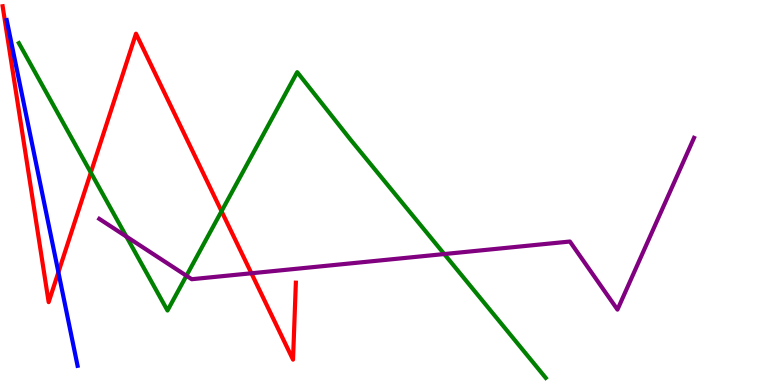[{'lines': ['blue', 'red'], 'intersections': [{'x': 0.753, 'y': 2.93}]}, {'lines': ['green', 'red'], 'intersections': [{'x': 1.17, 'y': 5.52}, {'x': 2.86, 'y': 4.51}]}, {'lines': ['purple', 'red'], 'intersections': [{'x': 3.24, 'y': 2.9}]}, {'lines': ['blue', 'green'], 'intersections': []}, {'lines': ['blue', 'purple'], 'intersections': []}, {'lines': ['green', 'purple'], 'intersections': [{'x': 1.63, 'y': 3.86}, {'x': 2.41, 'y': 2.84}, {'x': 5.73, 'y': 3.4}]}]